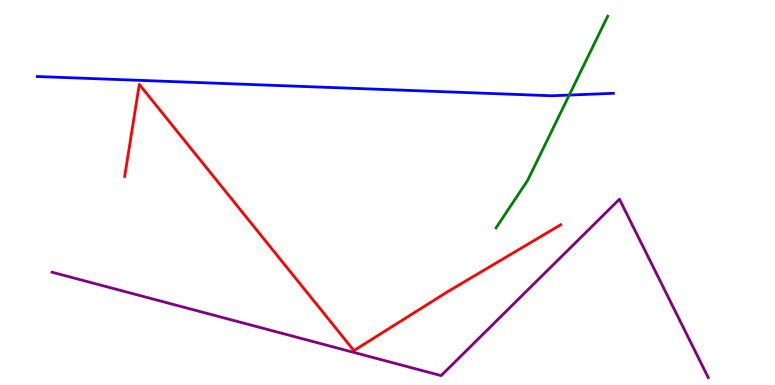[{'lines': ['blue', 'red'], 'intersections': []}, {'lines': ['green', 'red'], 'intersections': []}, {'lines': ['purple', 'red'], 'intersections': []}, {'lines': ['blue', 'green'], 'intersections': [{'x': 7.34, 'y': 7.53}]}, {'lines': ['blue', 'purple'], 'intersections': []}, {'lines': ['green', 'purple'], 'intersections': []}]